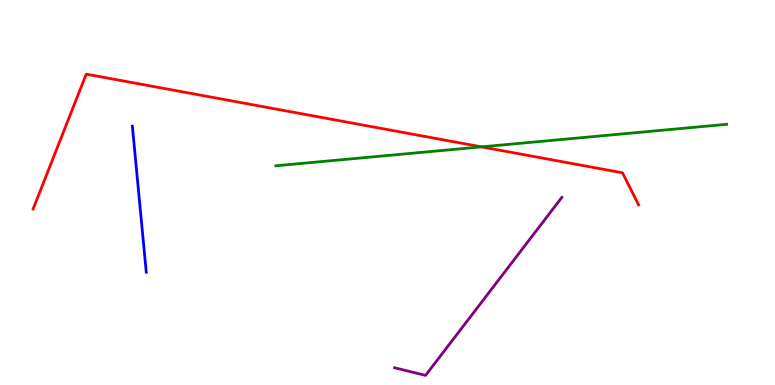[{'lines': ['blue', 'red'], 'intersections': []}, {'lines': ['green', 'red'], 'intersections': [{'x': 6.21, 'y': 6.19}]}, {'lines': ['purple', 'red'], 'intersections': []}, {'lines': ['blue', 'green'], 'intersections': []}, {'lines': ['blue', 'purple'], 'intersections': []}, {'lines': ['green', 'purple'], 'intersections': []}]